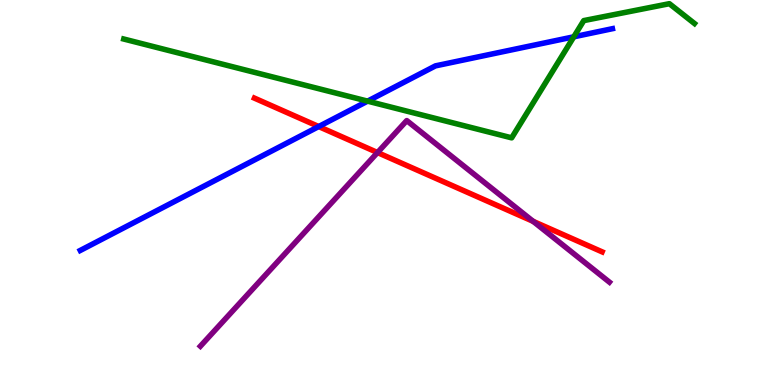[{'lines': ['blue', 'red'], 'intersections': [{'x': 4.11, 'y': 6.71}]}, {'lines': ['green', 'red'], 'intersections': []}, {'lines': ['purple', 'red'], 'intersections': [{'x': 4.87, 'y': 6.04}, {'x': 6.88, 'y': 4.25}]}, {'lines': ['blue', 'green'], 'intersections': [{'x': 4.74, 'y': 7.37}, {'x': 7.4, 'y': 9.04}]}, {'lines': ['blue', 'purple'], 'intersections': []}, {'lines': ['green', 'purple'], 'intersections': []}]